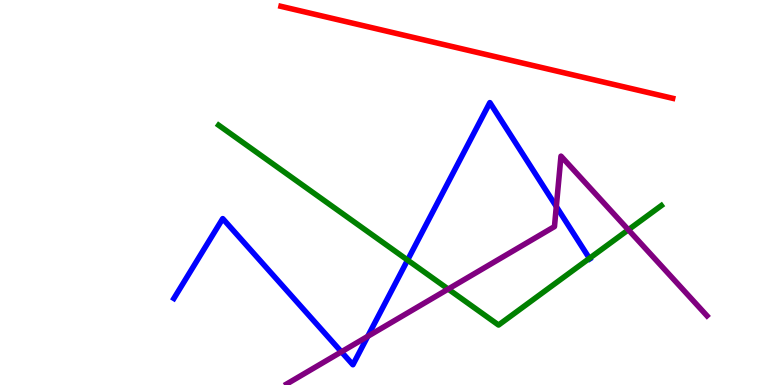[{'lines': ['blue', 'red'], 'intersections': []}, {'lines': ['green', 'red'], 'intersections': []}, {'lines': ['purple', 'red'], 'intersections': []}, {'lines': ['blue', 'green'], 'intersections': [{'x': 5.26, 'y': 3.24}, {'x': 7.61, 'y': 3.29}]}, {'lines': ['blue', 'purple'], 'intersections': [{'x': 4.41, 'y': 0.861}, {'x': 4.74, 'y': 1.26}, {'x': 7.18, 'y': 4.64}]}, {'lines': ['green', 'purple'], 'intersections': [{'x': 5.78, 'y': 2.49}, {'x': 8.11, 'y': 4.03}]}]